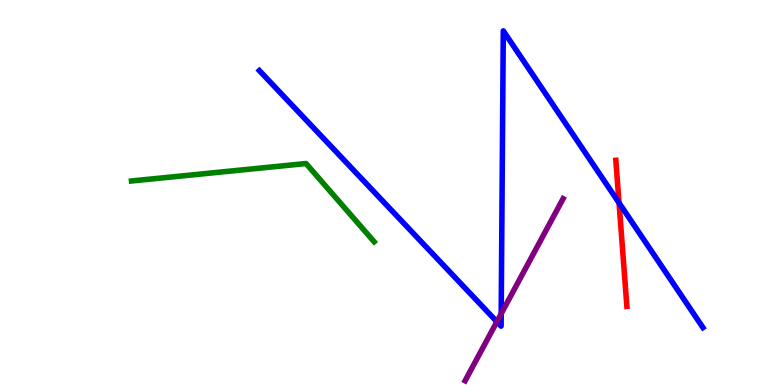[{'lines': ['blue', 'red'], 'intersections': [{'x': 7.99, 'y': 4.73}]}, {'lines': ['green', 'red'], 'intersections': []}, {'lines': ['purple', 'red'], 'intersections': []}, {'lines': ['blue', 'green'], 'intersections': []}, {'lines': ['blue', 'purple'], 'intersections': [{'x': 6.41, 'y': 1.64}, {'x': 6.47, 'y': 1.85}]}, {'lines': ['green', 'purple'], 'intersections': []}]